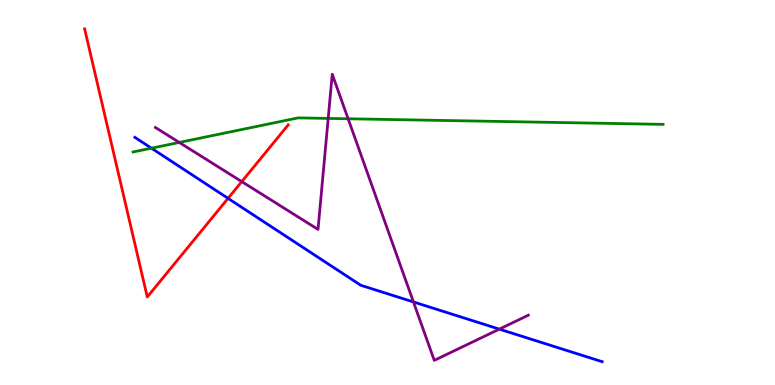[{'lines': ['blue', 'red'], 'intersections': [{'x': 2.94, 'y': 4.85}]}, {'lines': ['green', 'red'], 'intersections': []}, {'lines': ['purple', 'red'], 'intersections': [{'x': 3.12, 'y': 5.28}]}, {'lines': ['blue', 'green'], 'intersections': [{'x': 1.95, 'y': 6.15}]}, {'lines': ['blue', 'purple'], 'intersections': [{'x': 5.33, 'y': 2.16}, {'x': 6.44, 'y': 1.45}]}, {'lines': ['green', 'purple'], 'intersections': [{'x': 2.31, 'y': 6.3}, {'x': 4.23, 'y': 6.92}, {'x': 4.49, 'y': 6.92}]}]